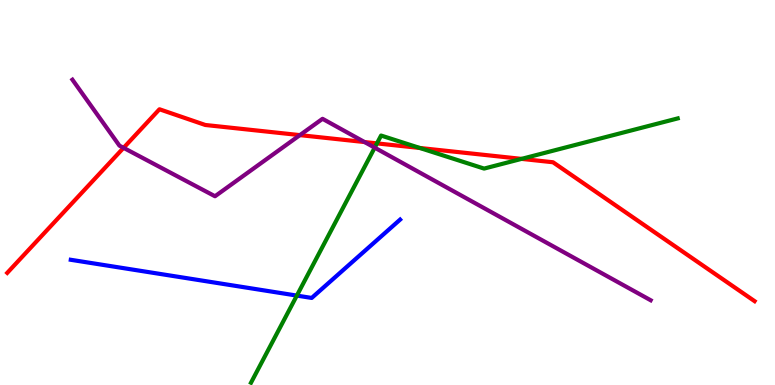[{'lines': ['blue', 'red'], 'intersections': []}, {'lines': ['green', 'red'], 'intersections': [{'x': 4.86, 'y': 6.28}, {'x': 5.42, 'y': 6.16}, {'x': 6.73, 'y': 5.87}]}, {'lines': ['purple', 'red'], 'intersections': [{'x': 1.59, 'y': 6.16}, {'x': 3.87, 'y': 6.49}, {'x': 4.7, 'y': 6.31}]}, {'lines': ['blue', 'green'], 'intersections': [{'x': 3.83, 'y': 2.32}]}, {'lines': ['blue', 'purple'], 'intersections': []}, {'lines': ['green', 'purple'], 'intersections': [{'x': 4.83, 'y': 6.16}]}]